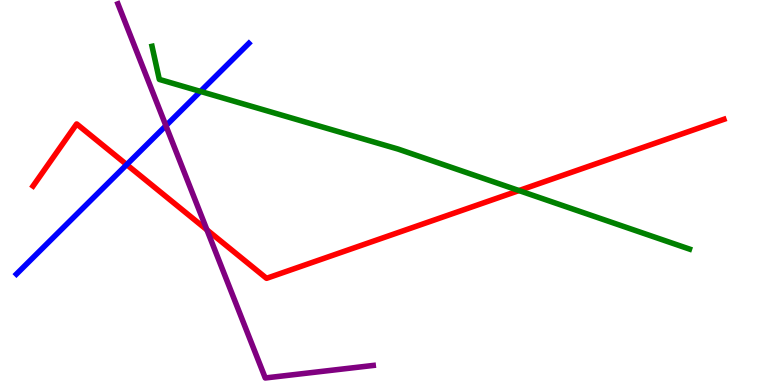[{'lines': ['blue', 'red'], 'intersections': [{'x': 1.63, 'y': 5.72}]}, {'lines': ['green', 'red'], 'intersections': [{'x': 6.7, 'y': 5.05}]}, {'lines': ['purple', 'red'], 'intersections': [{'x': 2.67, 'y': 4.03}]}, {'lines': ['blue', 'green'], 'intersections': [{'x': 2.59, 'y': 7.63}]}, {'lines': ['blue', 'purple'], 'intersections': [{'x': 2.14, 'y': 6.74}]}, {'lines': ['green', 'purple'], 'intersections': []}]